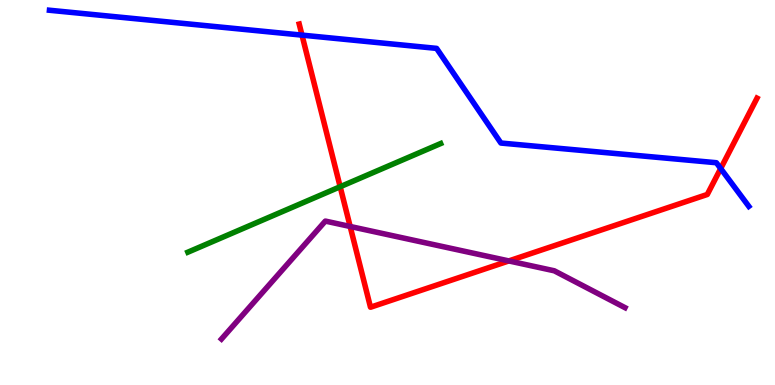[{'lines': ['blue', 'red'], 'intersections': [{'x': 3.9, 'y': 9.09}, {'x': 9.3, 'y': 5.62}]}, {'lines': ['green', 'red'], 'intersections': [{'x': 4.39, 'y': 5.15}]}, {'lines': ['purple', 'red'], 'intersections': [{'x': 4.52, 'y': 4.12}, {'x': 6.57, 'y': 3.22}]}, {'lines': ['blue', 'green'], 'intersections': []}, {'lines': ['blue', 'purple'], 'intersections': []}, {'lines': ['green', 'purple'], 'intersections': []}]